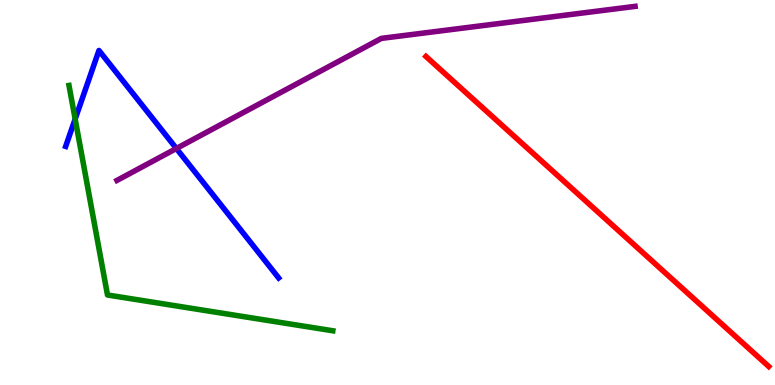[{'lines': ['blue', 'red'], 'intersections': []}, {'lines': ['green', 'red'], 'intersections': []}, {'lines': ['purple', 'red'], 'intersections': []}, {'lines': ['blue', 'green'], 'intersections': [{'x': 0.97, 'y': 6.91}]}, {'lines': ['blue', 'purple'], 'intersections': [{'x': 2.28, 'y': 6.14}]}, {'lines': ['green', 'purple'], 'intersections': []}]